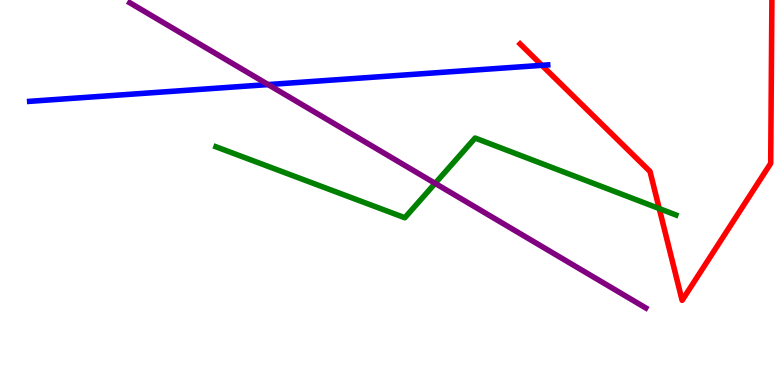[{'lines': ['blue', 'red'], 'intersections': [{'x': 6.99, 'y': 8.3}]}, {'lines': ['green', 'red'], 'intersections': [{'x': 8.51, 'y': 4.58}]}, {'lines': ['purple', 'red'], 'intersections': []}, {'lines': ['blue', 'green'], 'intersections': []}, {'lines': ['blue', 'purple'], 'intersections': [{'x': 3.46, 'y': 7.8}]}, {'lines': ['green', 'purple'], 'intersections': [{'x': 5.61, 'y': 5.24}]}]